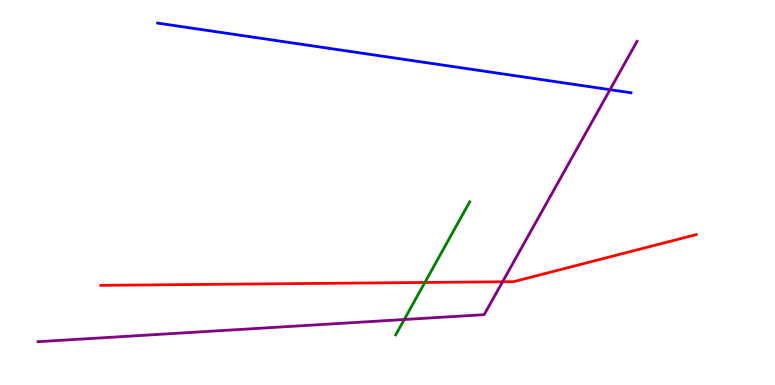[{'lines': ['blue', 'red'], 'intersections': []}, {'lines': ['green', 'red'], 'intersections': [{'x': 5.48, 'y': 2.66}]}, {'lines': ['purple', 'red'], 'intersections': [{'x': 6.48, 'y': 2.68}]}, {'lines': ['blue', 'green'], 'intersections': []}, {'lines': ['blue', 'purple'], 'intersections': [{'x': 7.87, 'y': 7.67}]}, {'lines': ['green', 'purple'], 'intersections': [{'x': 5.22, 'y': 1.7}]}]